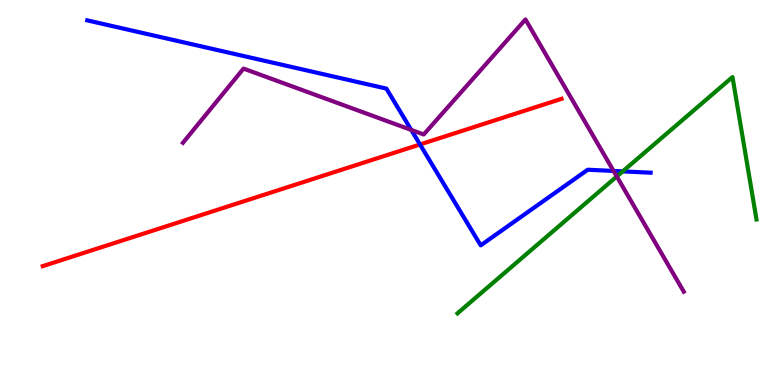[{'lines': ['blue', 'red'], 'intersections': [{'x': 5.42, 'y': 6.25}]}, {'lines': ['green', 'red'], 'intersections': []}, {'lines': ['purple', 'red'], 'intersections': []}, {'lines': ['blue', 'green'], 'intersections': [{'x': 8.04, 'y': 5.55}]}, {'lines': ['blue', 'purple'], 'intersections': [{'x': 5.31, 'y': 6.62}, {'x': 7.92, 'y': 5.56}]}, {'lines': ['green', 'purple'], 'intersections': [{'x': 7.96, 'y': 5.42}]}]